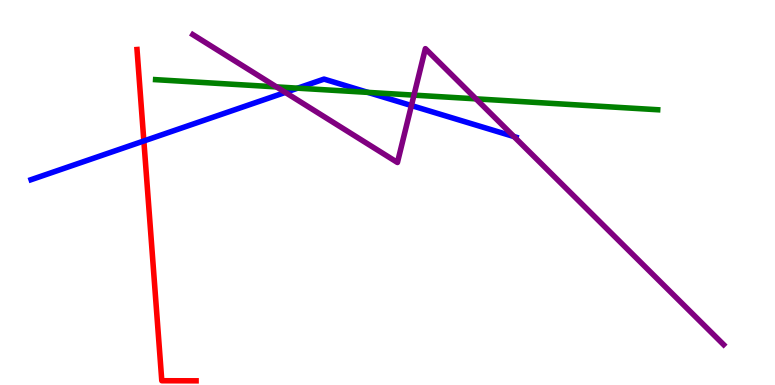[{'lines': ['blue', 'red'], 'intersections': [{'x': 1.86, 'y': 6.34}]}, {'lines': ['green', 'red'], 'intersections': []}, {'lines': ['purple', 'red'], 'intersections': []}, {'lines': ['blue', 'green'], 'intersections': [{'x': 3.84, 'y': 7.71}, {'x': 4.75, 'y': 7.6}]}, {'lines': ['blue', 'purple'], 'intersections': [{'x': 3.68, 'y': 7.6}, {'x': 5.31, 'y': 7.26}, {'x': 6.63, 'y': 6.45}]}, {'lines': ['green', 'purple'], 'intersections': [{'x': 3.57, 'y': 7.74}, {'x': 5.34, 'y': 7.53}, {'x': 6.14, 'y': 7.43}]}]